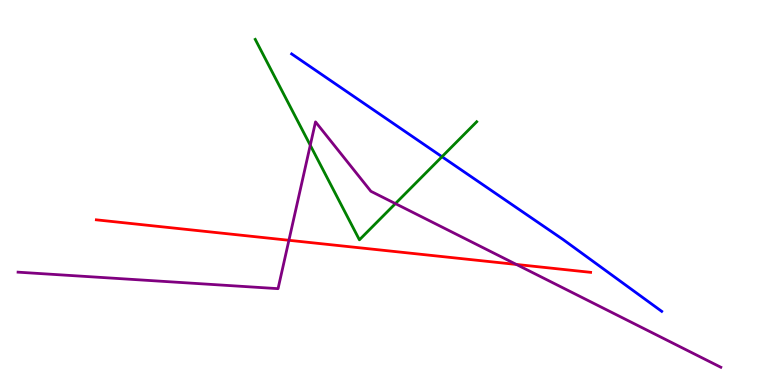[{'lines': ['blue', 'red'], 'intersections': []}, {'lines': ['green', 'red'], 'intersections': []}, {'lines': ['purple', 'red'], 'intersections': [{'x': 3.73, 'y': 3.76}, {'x': 6.66, 'y': 3.13}]}, {'lines': ['blue', 'green'], 'intersections': [{'x': 5.7, 'y': 5.93}]}, {'lines': ['blue', 'purple'], 'intersections': []}, {'lines': ['green', 'purple'], 'intersections': [{'x': 4.0, 'y': 6.23}, {'x': 5.1, 'y': 4.71}]}]